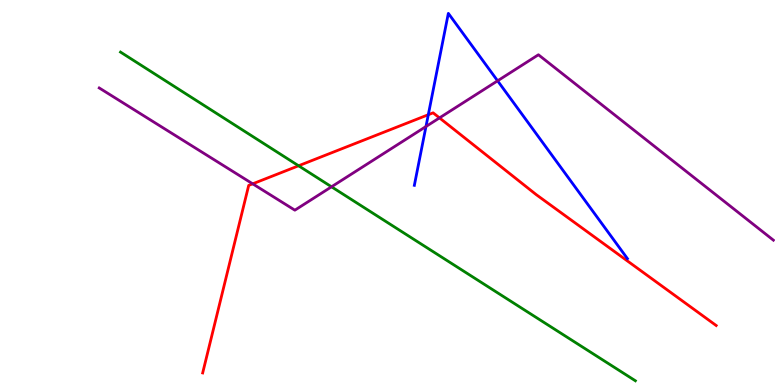[{'lines': ['blue', 'red'], 'intersections': [{'x': 5.53, 'y': 7.02}]}, {'lines': ['green', 'red'], 'intersections': [{'x': 3.85, 'y': 5.69}]}, {'lines': ['purple', 'red'], 'intersections': [{'x': 3.26, 'y': 5.23}, {'x': 5.67, 'y': 6.94}]}, {'lines': ['blue', 'green'], 'intersections': []}, {'lines': ['blue', 'purple'], 'intersections': [{'x': 5.5, 'y': 6.71}, {'x': 6.42, 'y': 7.9}]}, {'lines': ['green', 'purple'], 'intersections': [{'x': 4.28, 'y': 5.15}]}]